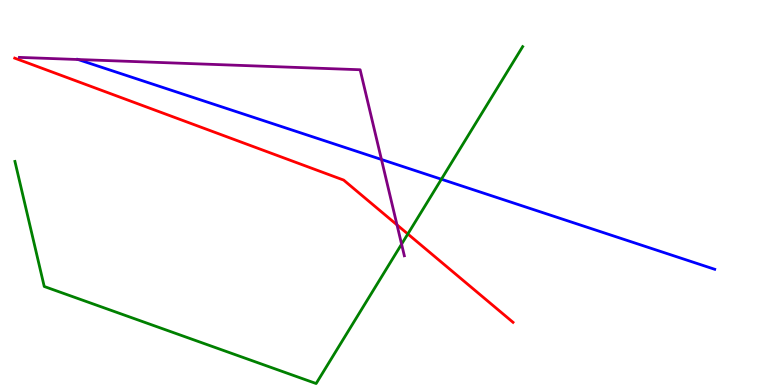[{'lines': ['blue', 'red'], 'intersections': []}, {'lines': ['green', 'red'], 'intersections': [{'x': 5.26, 'y': 3.92}]}, {'lines': ['purple', 'red'], 'intersections': [{'x': 5.12, 'y': 4.16}]}, {'lines': ['blue', 'green'], 'intersections': [{'x': 5.7, 'y': 5.34}]}, {'lines': ['blue', 'purple'], 'intersections': [{'x': 1.01, 'y': 8.45}, {'x': 4.92, 'y': 5.86}]}, {'lines': ['green', 'purple'], 'intersections': [{'x': 5.18, 'y': 3.66}]}]